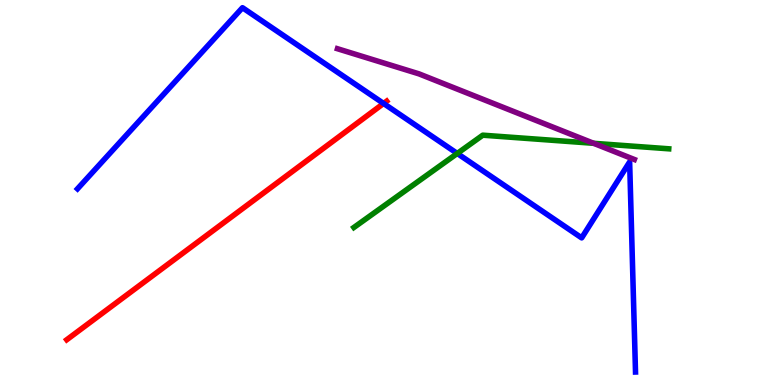[{'lines': ['blue', 'red'], 'intersections': [{'x': 4.95, 'y': 7.31}]}, {'lines': ['green', 'red'], 'intersections': []}, {'lines': ['purple', 'red'], 'intersections': []}, {'lines': ['blue', 'green'], 'intersections': [{'x': 5.9, 'y': 6.01}]}, {'lines': ['blue', 'purple'], 'intersections': []}, {'lines': ['green', 'purple'], 'intersections': [{'x': 7.66, 'y': 6.28}]}]